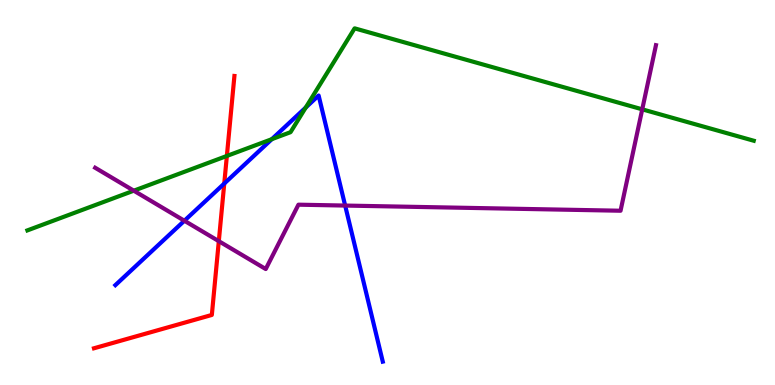[{'lines': ['blue', 'red'], 'intersections': [{'x': 2.89, 'y': 5.23}]}, {'lines': ['green', 'red'], 'intersections': [{'x': 2.93, 'y': 5.95}]}, {'lines': ['purple', 'red'], 'intersections': [{'x': 2.82, 'y': 3.74}]}, {'lines': ['blue', 'green'], 'intersections': [{'x': 3.51, 'y': 6.39}, {'x': 3.95, 'y': 7.21}]}, {'lines': ['blue', 'purple'], 'intersections': [{'x': 2.38, 'y': 4.27}, {'x': 4.45, 'y': 4.66}]}, {'lines': ['green', 'purple'], 'intersections': [{'x': 1.73, 'y': 5.05}, {'x': 8.29, 'y': 7.16}]}]